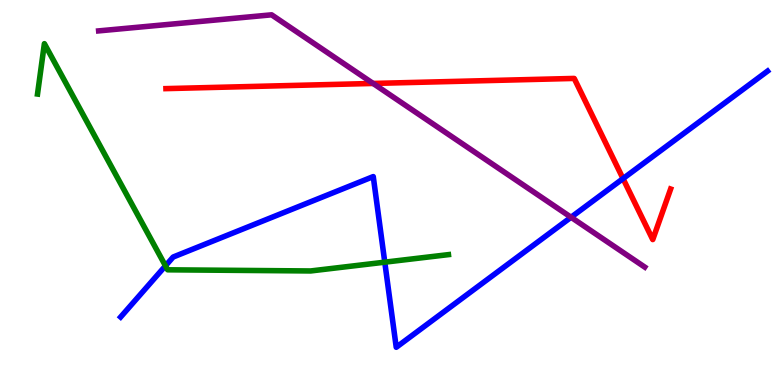[{'lines': ['blue', 'red'], 'intersections': [{'x': 8.04, 'y': 5.36}]}, {'lines': ['green', 'red'], 'intersections': []}, {'lines': ['purple', 'red'], 'intersections': [{'x': 4.81, 'y': 7.83}]}, {'lines': ['blue', 'green'], 'intersections': [{'x': 2.14, 'y': 3.1}, {'x': 4.96, 'y': 3.19}]}, {'lines': ['blue', 'purple'], 'intersections': [{'x': 7.37, 'y': 4.36}]}, {'lines': ['green', 'purple'], 'intersections': []}]